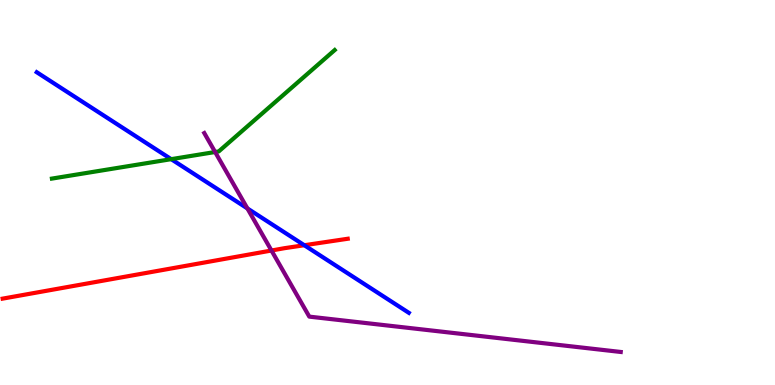[{'lines': ['blue', 'red'], 'intersections': [{'x': 3.93, 'y': 3.63}]}, {'lines': ['green', 'red'], 'intersections': []}, {'lines': ['purple', 'red'], 'intersections': [{'x': 3.5, 'y': 3.49}]}, {'lines': ['blue', 'green'], 'intersections': [{'x': 2.21, 'y': 5.87}]}, {'lines': ['blue', 'purple'], 'intersections': [{'x': 3.19, 'y': 4.59}]}, {'lines': ['green', 'purple'], 'intersections': [{'x': 2.78, 'y': 6.05}]}]